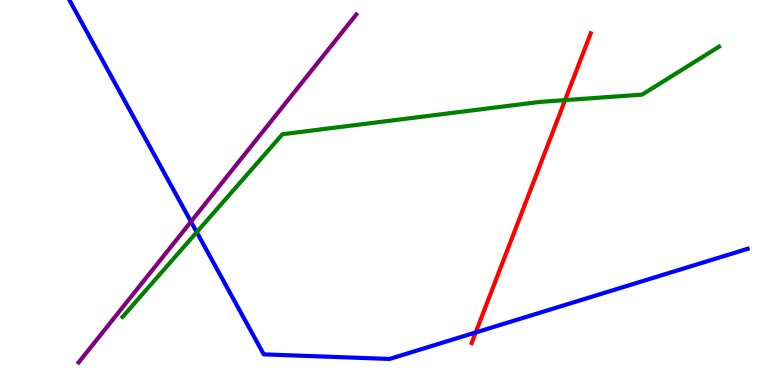[{'lines': ['blue', 'red'], 'intersections': [{'x': 6.14, 'y': 1.36}]}, {'lines': ['green', 'red'], 'intersections': [{'x': 7.29, 'y': 7.4}]}, {'lines': ['purple', 'red'], 'intersections': []}, {'lines': ['blue', 'green'], 'intersections': [{'x': 2.54, 'y': 3.97}]}, {'lines': ['blue', 'purple'], 'intersections': [{'x': 2.46, 'y': 4.24}]}, {'lines': ['green', 'purple'], 'intersections': []}]